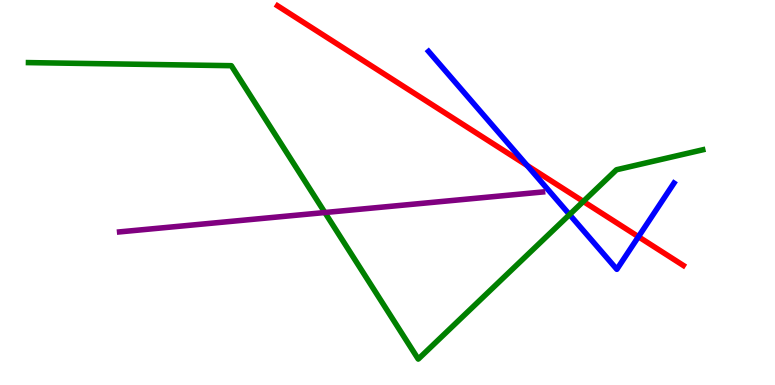[{'lines': ['blue', 'red'], 'intersections': [{'x': 6.8, 'y': 5.7}, {'x': 8.24, 'y': 3.85}]}, {'lines': ['green', 'red'], 'intersections': [{'x': 7.53, 'y': 4.77}]}, {'lines': ['purple', 'red'], 'intersections': []}, {'lines': ['blue', 'green'], 'intersections': [{'x': 7.35, 'y': 4.43}]}, {'lines': ['blue', 'purple'], 'intersections': []}, {'lines': ['green', 'purple'], 'intersections': [{'x': 4.19, 'y': 4.48}]}]